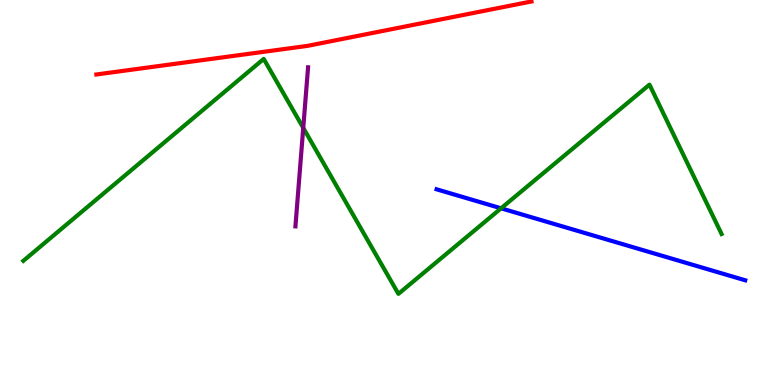[{'lines': ['blue', 'red'], 'intersections': []}, {'lines': ['green', 'red'], 'intersections': []}, {'lines': ['purple', 'red'], 'intersections': []}, {'lines': ['blue', 'green'], 'intersections': [{'x': 6.47, 'y': 4.59}]}, {'lines': ['blue', 'purple'], 'intersections': []}, {'lines': ['green', 'purple'], 'intersections': [{'x': 3.91, 'y': 6.68}]}]